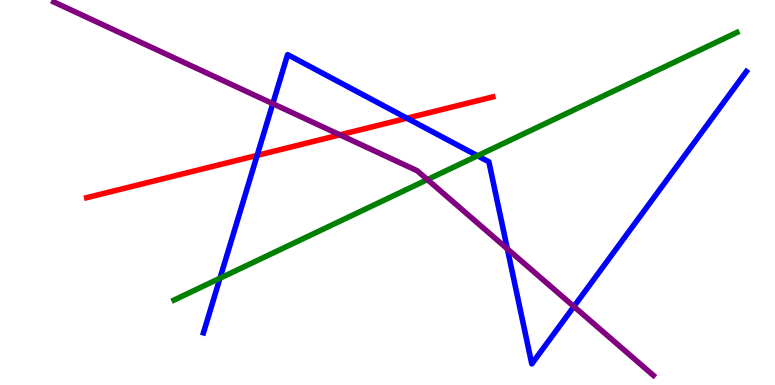[{'lines': ['blue', 'red'], 'intersections': [{'x': 3.32, 'y': 5.96}, {'x': 5.25, 'y': 6.93}]}, {'lines': ['green', 'red'], 'intersections': []}, {'lines': ['purple', 'red'], 'intersections': [{'x': 4.39, 'y': 6.5}]}, {'lines': ['blue', 'green'], 'intersections': [{'x': 2.84, 'y': 2.77}, {'x': 6.16, 'y': 5.95}]}, {'lines': ['blue', 'purple'], 'intersections': [{'x': 3.52, 'y': 7.31}, {'x': 6.55, 'y': 3.54}, {'x': 7.41, 'y': 2.04}]}, {'lines': ['green', 'purple'], 'intersections': [{'x': 5.51, 'y': 5.34}]}]